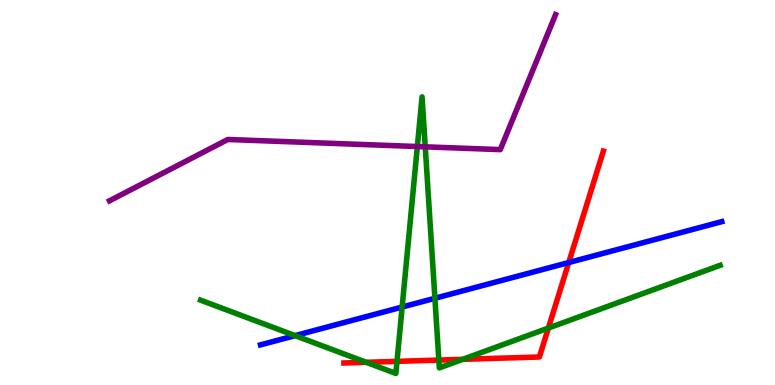[{'lines': ['blue', 'red'], 'intersections': [{'x': 7.34, 'y': 3.18}]}, {'lines': ['green', 'red'], 'intersections': [{'x': 4.73, 'y': 0.589}, {'x': 5.12, 'y': 0.614}, {'x': 5.66, 'y': 0.647}, {'x': 5.97, 'y': 0.666}, {'x': 7.08, 'y': 1.48}]}, {'lines': ['purple', 'red'], 'intersections': []}, {'lines': ['blue', 'green'], 'intersections': [{'x': 3.81, 'y': 1.28}, {'x': 5.19, 'y': 2.03}, {'x': 5.61, 'y': 2.25}]}, {'lines': ['blue', 'purple'], 'intersections': []}, {'lines': ['green', 'purple'], 'intersections': [{'x': 5.39, 'y': 6.19}, {'x': 5.49, 'y': 6.19}]}]